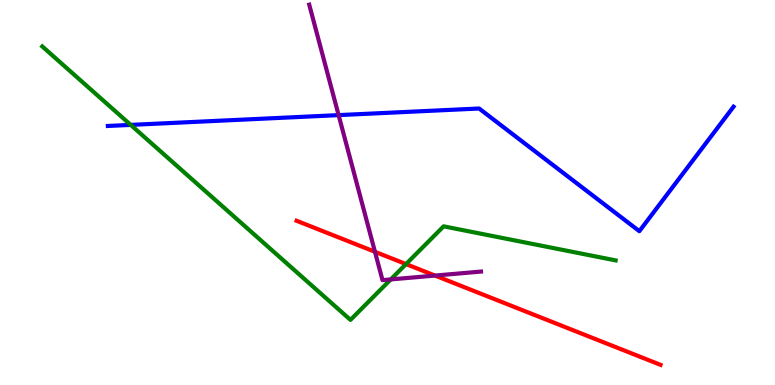[{'lines': ['blue', 'red'], 'intersections': []}, {'lines': ['green', 'red'], 'intersections': [{'x': 5.24, 'y': 3.14}]}, {'lines': ['purple', 'red'], 'intersections': [{'x': 4.84, 'y': 3.46}, {'x': 5.61, 'y': 2.84}]}, {'lines': ['blue', 'green'], 'intersections': [{'x': 1.69, 'y': 6.76}]}, {'lines': ['blue', 'purple'], 'intersections': [{'x': 4.37, 'y': 7.01}]}, {'lines': ['green', 'purple'], 'intersections': [{'x': 5.04, 'y': 2.74}]}]